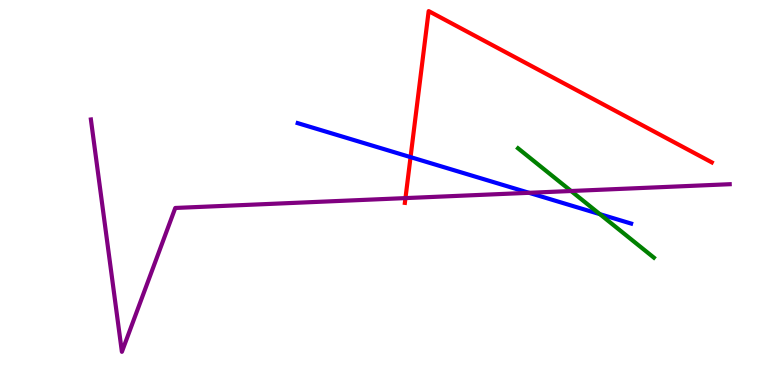[{'lines': ['blue', 'red'], 'intersections': [{'x': 5.3, 'y': 5.92}]}, {'lines': ['green', 'red'], 'intersections': []}, {'lines': ['purple', 'red'], 'intersections': [{'x': 5.23, 'y': 4.85}]}, {'lines': ['blue', 'green'], 'intersections': [{'x': 7.74, 'y': 4.44}]}, {'lines': ['blue', 'purple'], 'intersections': [{'x': 6.83, 'y': 4.99}]}, {'lines': ['green', 'purple'], 'intersections': [{'x': 7.37, 'y': 5.04}]}]